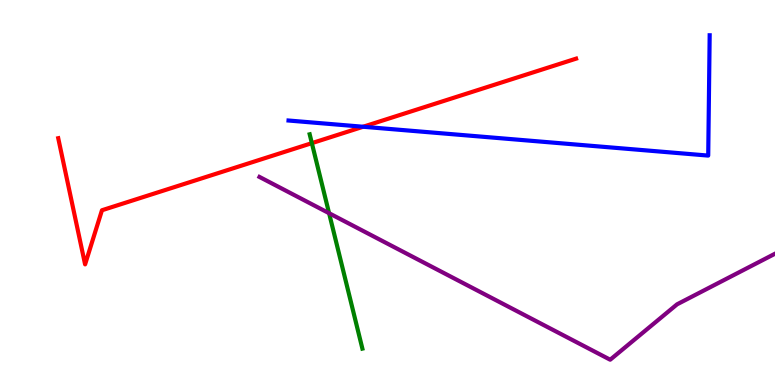[{'lines': ['blue', 'red'], 'intersections': [{'x': 4.69, 'y': 6.71}]}, {'lines': ['green', 'red'], 'intersections': [{'x': 4.02, 'y': 6.28}]}, {'lines': ['purple', 'red'], 'intersections': []}, {'lines': ['blue', 'green'], 'intersections': []}, {'lines': ['blue', 'purple'], 'intersections': []}, {'lines': ['green', 'purple'], 'intersections': [{'x': 4.25, 'y': 4.46}]}]